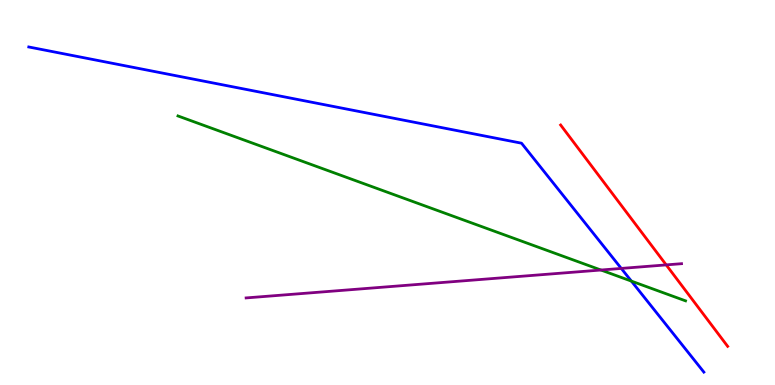[{'lines': ['blue', 'red'], 'intersections': []}, {'lines': ['green', 'red'], 'intersections': []}, {'lines': ['purple', 'red'], 'intersections': [{'x': 8.6, 'y': 3.12}]}, {'lines': ['blue', 'green'], 'intersections': [{'x': 8.15, 'y': 2.7}]}, {'lines': ['blue', 'purple'], 'intersections': [{'x': 8.02, 'y': 3.03}]}, {'lines': ['green', 'purple'], 'intersections': [{'x': 7.75, 'y': 2.99}]}]